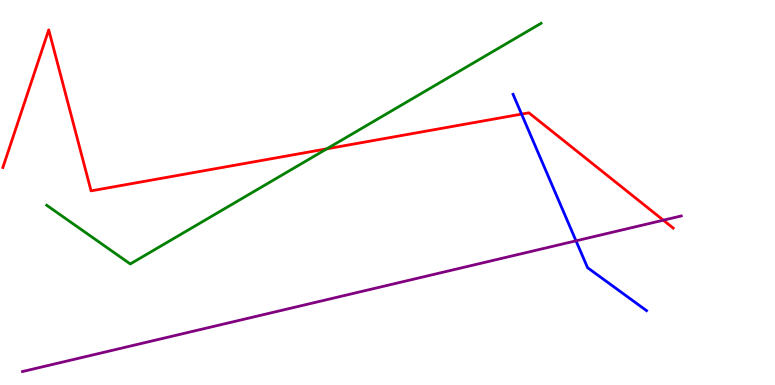[{'lines': ['blue', 'red'], 'intersections': [{'x': 6.73, 'y': 7.04}]}, {'lines': ['green', 'red'], 'intersections': [{'x': 4.22, 'y': 6.13}]}, {'lines': ['purple', 'red'], 'intersections': [{'x': 8.56, 'y': 4.28}]}, {'lines': ['blue', 'green'], 'intersections': []}, {'lines': ['blue', 'purple'], 'intersections': [{'x': 7.43, 'y': 3.74}]}, {'lines': ['green', 'purple'], 'intersections': []}]